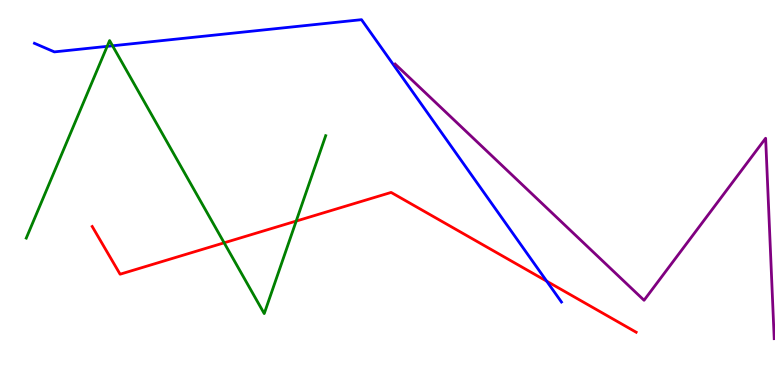[{'lines': ['blue', 'red'], 'intersections': [{'x': 7.05, 'y': 2.7}]}, {'lines': ['green', 'red'], 'intersections': [{'x': 2.89, 'y': 3.69}, {'x': 3.82, 'y': 4.26}]}, {'lines': ['purple', 'red'], 'intersections': []}, {'lines': ['blue', 'green'], 'intersections': [{'x': 1.38, 'y': 8.8}, {'x': 1.45, 'y': 8.81}]}, {'lines': ['blue', 'purple'], 'intersections': []}, {'lines': ['green', 'purple'], 'intersections': []}]